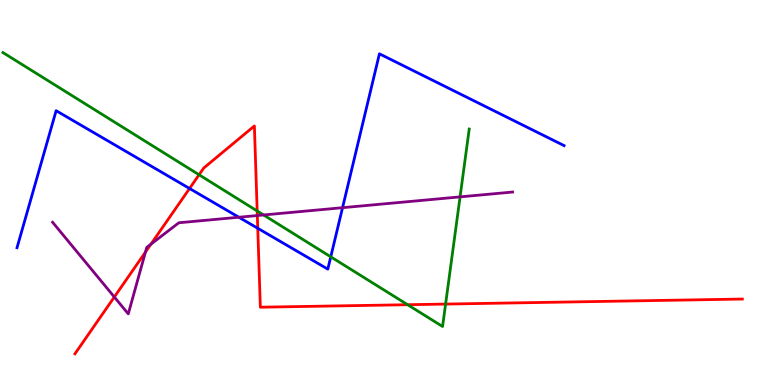[{'lines': ['blue', 'red'], 'intersections': [{'x': 2.45, 'y': 5.1}, {'x': 3.33, 'y': 4.07}]}, {'lines': ['green', 'red'], 'intersections': [{'x': 2.57, 'y': 5.46}, {'x': 3.32, 'y': 4.52}, {'x': 5.26, 'y': 2.09}, {'x': 5.75, 'y': 2.1}]}, {'lines': ['purple', 'red'], 'intersections': [{'x': 1.48, 'y': 2.29}, {'x': 1.88, 'y': 3.45}, {'x': 1.95, 'y': 3.66}, {'x': 3.32, 'y': 4.4}]}, {'lines': ['blue', 'green'], 'intersections': [{'x': 4.27, 'y': 3.33}]}, {'lines': ['blue', 'purple'], 'intersections': [{'x': 3.08, 'y': 4.36}, {'x': 4.42, 'y': 4.61}]}, {'lines': ['green', 'purple'], 'intersections': [{'x': 3.4, 'y': 4.42}, {'x': 5.94, 'y': 4.89}]}]